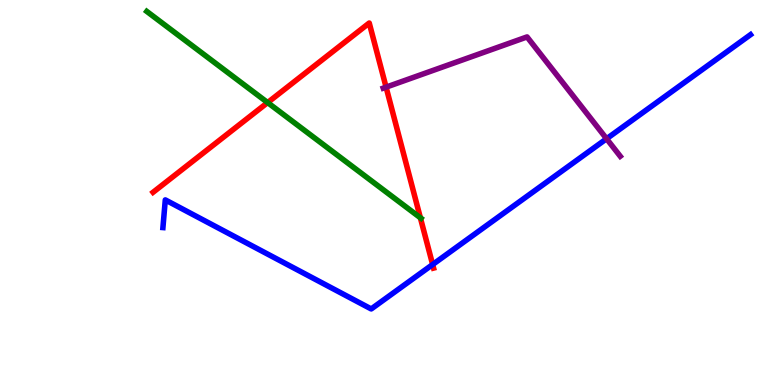[{'lines': ['blue', 'red'], 'intersections': [{'x': 5.58, 'y': 3.13}]}, {'lines': ['green', 'red'], 'intersections': [{'x': 3.45, 'y': 7.34}, {'x': 5.42, 'y': 4.34}]}, {'lines': ['purple', 'red'], 'intersections': [{'x': 4.98, 'y': 7.74}]}, {'lines': ['blue', 'green'], 'intersections': []}, {'lines': ['blue', 'purple'], 'intersections': [{'x': 7.83, 'y': 6.4}]}, {'lines': ['green', 'purple'], 'intersections': []}]